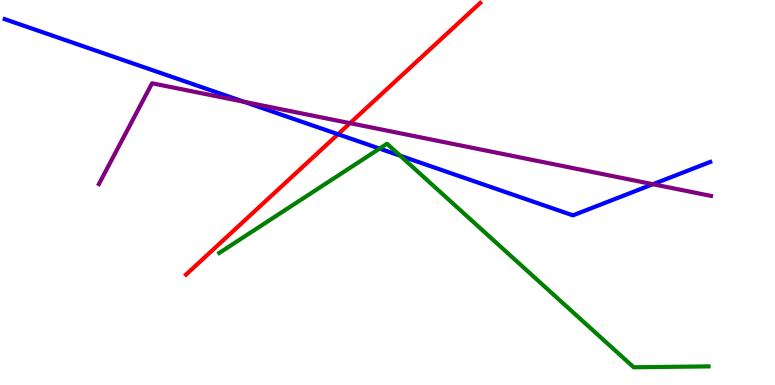[{'lines': ['blue', 'red'], 'intersections': [{'x': 4.36, 'y': 6.51}]}, {'lines': ['green', 'red'], 'intersections': []}, {'lines': ['purple', 'red'], 'intersections': [{'x': 4.52, 'y': 6.8}]}, {'lines': ['blue', 'green'], 'intersections': [{'x': 4.9, 'y': 6.14}, {'x': 5.16, 'y': 5.96}]}, {'lines': ['blue', 'purple'], 'intersections': [{'x': 3.15, 'y': 7.36}, {'x': 8.43, 'y': 5.22}]}, {'lines': ['green', 'purple'], 'intersections': []}]